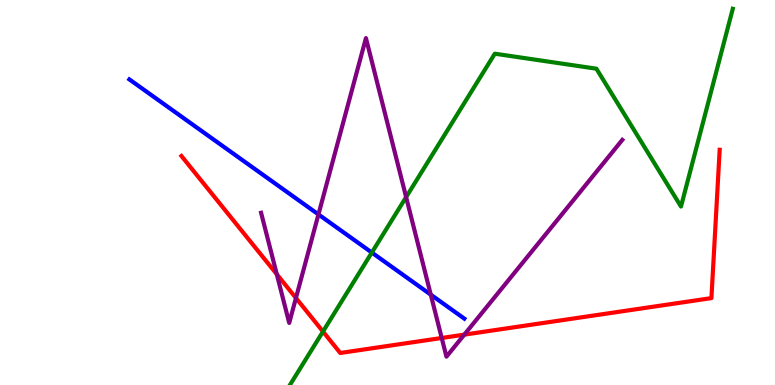[{'lines': ['blue', 'red'], 'intersections': []}, {'lines': ['green', 'red'], 'intersections': [{'x': 4.17, 'y': 1.39}]}, {'lines': ['purple', 'red'], 'intersections': [{'x': 3.57, 'y': 2.88}, {'x': 3.82, 'y': 2.26}, {'x': 5.7, 'y': 1.22}, {'x': 5.99, 'y': 1.31}]}, {'lines': ['blue', 'green'], 'intersections': [{'x': 4.8, 'y': 3.44}]}, {'lines': ['blue', 'purple'], 'intersections': [{'x': 4.11, 'y': 4.43}, {'x': 5.56, 'y': 2.35}]}, {'lines': ['green', 'purple'], 'intersections': [{'x': 5.24, 'y': 4.88}]}]